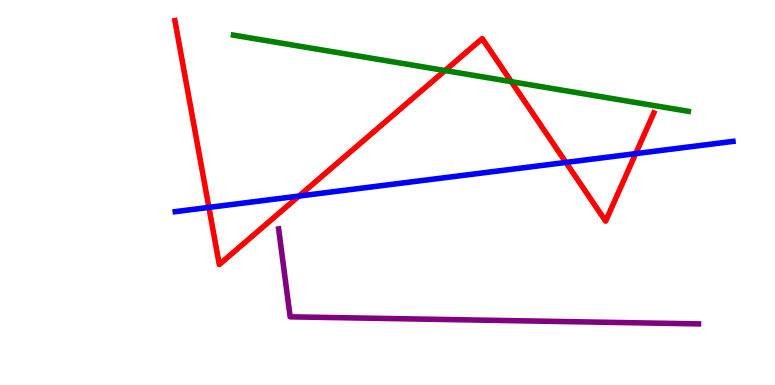[{'lines': ['blue', 'red'], 'intersections': [{'x': 2.7, 'y': 4.61}, {'x': 3.86, 'y': 4.91}, {'x': 7.3, 'y': 5.78}, {'x': 8.2, 'y': 6.01}]}, {'lines': ['green', 'red'], 'intersections': [{'x': 5.74, 'y': 8.17}, {'x': 6.6, 'y': 7.88}]}, {'lines': ['purple', 'red'], 'intersections': []}, {'lines': ['blue', 'green'], 'intersections': []}, {'lines': ['blue', 'purple'], 'intersections': []}, {'lines': ['green', 'purple'], 'intersections': []}]